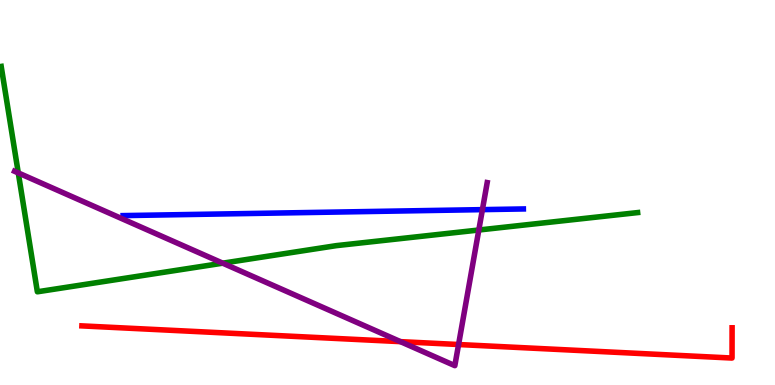[{'lines': ['blue', 'red'], 'intersections': []}, {'lines': ['green', 'red'], 'intersections': []}, {'lines': ['purple', 'red'], 'intersections': [{'x': 5.17, 'y': 1.13}, {'x': 5.92, 'y': 1.05}]}, {'lines': ['blue', 'green'], 'intersections': []}, {'lines': ['blue', 'purple'], 'intersections': [{'x': 6.22, 'y': 4.56}]}, {'lines': ['green', 'purple'], 'intersections': [{'x': 0.236, 'y': 5.51}, {'x': 2.87, 'y': 3.16}, {'x': 6.18, 'y': 4.03}]}]